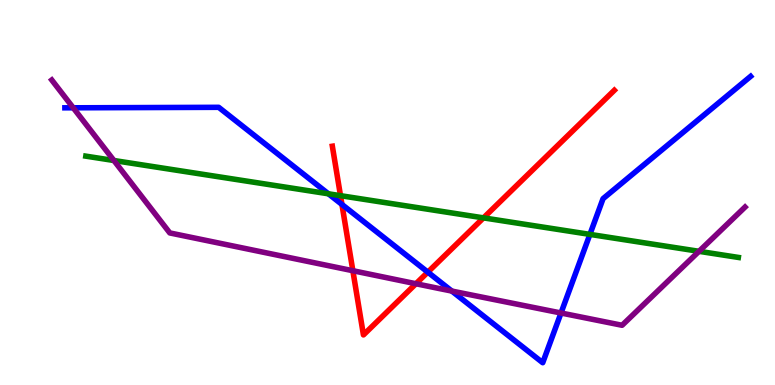[{'lines': ['blue', 'red'], 'intersections': [{'x': 4.41, 'y': 4.69}, {'x': 5.52, 'y': 2.93}]}, {'lines': ['green', 'red'], 'intersections': [{'x': 4.39, 'y': 4.92}, {'x': 6.24, 'y': 4.34}]}, {'lines': ['purple', 'red'], 'intersections': [{'x': 4.55, 'y': 2.97}, {'x': 5.37, 'y': 2.63}]}, {'lines': ['blue', 'green'], 'intersections': [{'x': 4.24, 'y': 4.97}, {'x': 7.61, 'y': 3.91}]}, {'lines': ['blue', 'purple'], 'intersections': [{'x': 0.945, 'y': 7.2}, {'x': 5.83, 'y': 2.44}, {'x': 7.24, 'y': 1.87}]}, {'lines': ['green', 'purple'], 'intersections': [{'x': 1.47, 'y': 5.83}, {'x': 9.02, 'y': 3.47}]}]